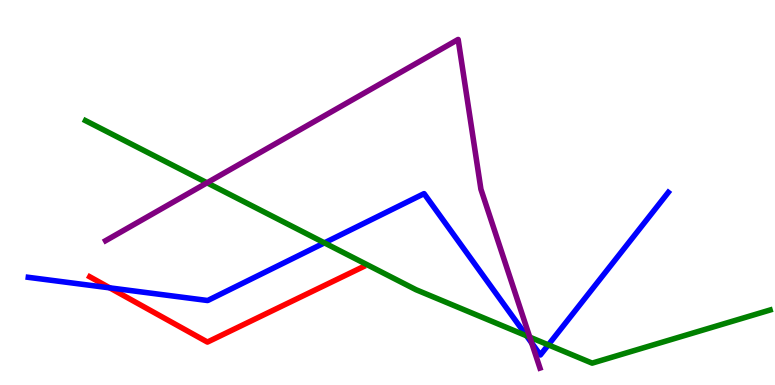[{'lines': ['blue', 'red'], 'intersections': [{'x': 1.42, 'y': 2.52}]}, {'lines': ['green', 'red'], 'intersections': []}, {'lines': ['purple', 'red'], 'intersections': []}, {'lines': ['blue', 'green'], 'intersections': [{'x': 4.19, 'y': 3.69}, {'x': 6.79, 'y': 1.28}, {'x': 7.08, 'y': 1.04}]}, {'lines': ['blue', 'purple'], 'intersections': [{'x': 6.86, 'y': 1.09}]}, {'lines': ['green', 'purple'], 'intersections': [{'x': 2.67, 'y': 5.25}, {'x': 6.84, 'y': 1.24}]}]